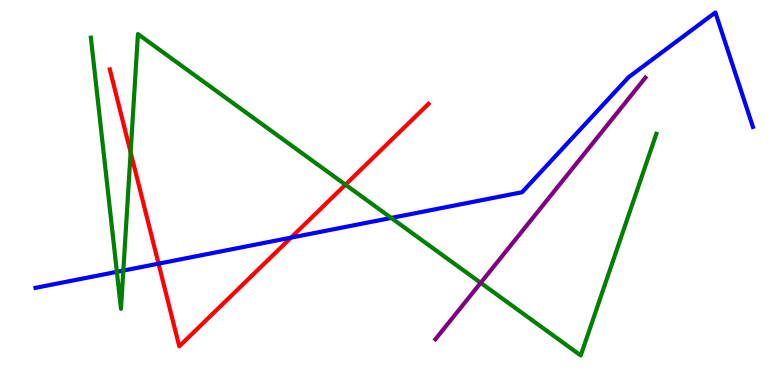[{'lines': ['blue', 'red'], 'intersections': [{'x': 2.05, 'y': 3.15}, {'x': 3.76, 'y': 3.83}]}, {'lines': ['green', 'red'], 'intersections': [{'x': 1.69, 'y': 6.04}, {'x': 4.46, 'y': 5.2}]}, {'lines': ['purple', 'red'], 'intersections': []}, {'lines': ['blue', 'green'], 'intersections': [{'x': 1.51, 'y': 2.94}, {'x': 1.59, 'y': 2.97}, {'x': 5.05, 'y': 4.34}]}, {'lines': ['blue', 'purple'], 'intersections': []}, {'lines': ['green', 'purple'], 'intersections': [{'x': 6.2, 'y': 2.65}]}]